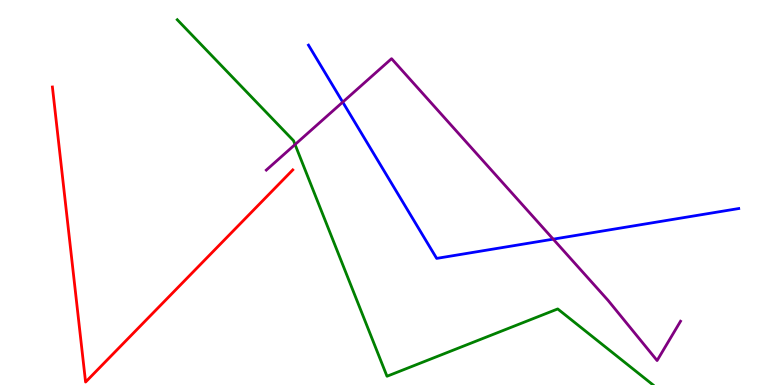[{'lines': ['blue', 'red'], 'intersections': []}, {'lines': ['green', 'red'], 'intersections': []}, {'lines': ['purple', 'red'], 'intersections': []}, {'lines': ['blue', 'green'], 'intersections': []}, {'lines': ['blue', 'purple'], 'intersections': [{'x': 4.42, 'y': 7.35}, {'x': 7.14, 'y': 3.79}]}, {'lines': ['green', 'purple'], 'intersections': [{'x': 3.81, 'y': 6.25}]}]